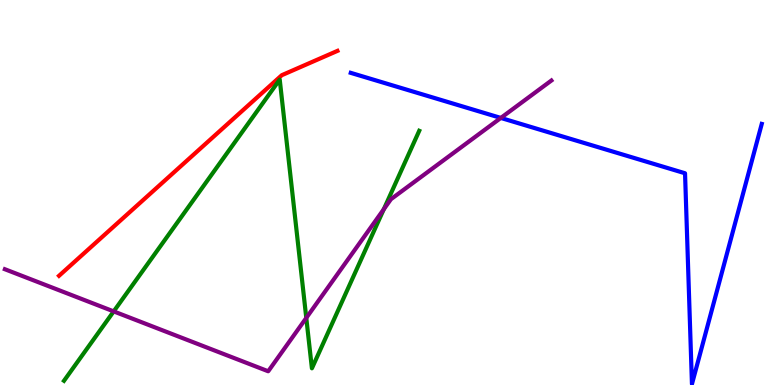[{'lines': ['blue', 'red'], 'intersections': []}, {'lines': ['green', 'red'], 'intersections': []}, {'lines': ['purple', 'red'], 'intersections': []}, {'lines': ['blue', 'green'], 'intersections': []}, {'lines': ['blue', 'purple'], 'intersections': [{'x': 6.46, 'y': 6.94}]}, {'lines': ['green', 'purple'], 'intersections': [{'x': 1.47, 'y': 1.91}, {'x': 3.95, 'y': 1.74}, {'x': 4.95, 'y': 4.57}]}]